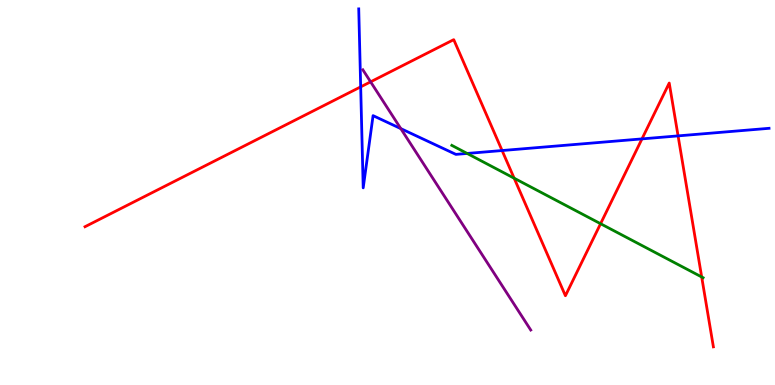[{'lines': ['blue', 'red'], 'intersections': [{'x': 4.65, 'y': 7.74}, {'x': 6.48, 'y': 6.09}, {'x': 8.28, 'y': 6.39}, {'x': 8.75, 'y': 6.47}]}, {'lines': ['green', 'red'], 'intersections': [{'x': 6.63, 'y': 5.37}, {'x': 7.75, 'y': 4.19}, {'x': 9.05, 'y': 2.81}]}, {'lines': ['purple', 'red'], 'intersections': [{'x': 4.78, 'y': 7.87}]}, {'lines': ['blue', 'green'], 'intersections': [{'x': 6.03, 'y': 6.01}]}, {'lines': ['blue', 'purple'], 'intersections': [{'x': 5.17, 'y': 6.66}]}, {'lines': ['green', 'purple'], 'intersections': []}]